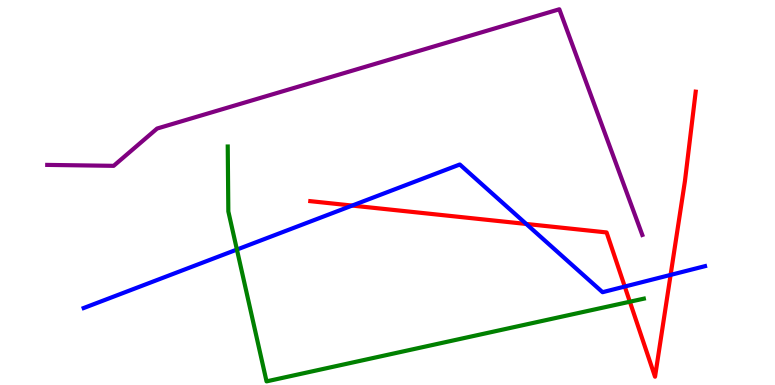[{'lines': ['blue', 'red'], 'intersections': [{'x': 4.54, 'y': 4.66}, {'x': 6.79, 'y': 4.18}, {'x': 8.06, 'y': 2.56}, {'x': 8.65, 'y': 2.86}]}, {'lines': ['green', 'red'], 'intersections': [{'x': 8.13, 'y': 2.16}]}, {'lines': ['purple', 'red'], 'intersections': []}, {'lines': ['blue', 'green'], 'intersections': [{'x': 3.06, 'y': 3.52}]}, {'lines': ['blue', 'purple'], 'intersections': []}, {'lines': ['green', 'purple'], 'intersections': []}]